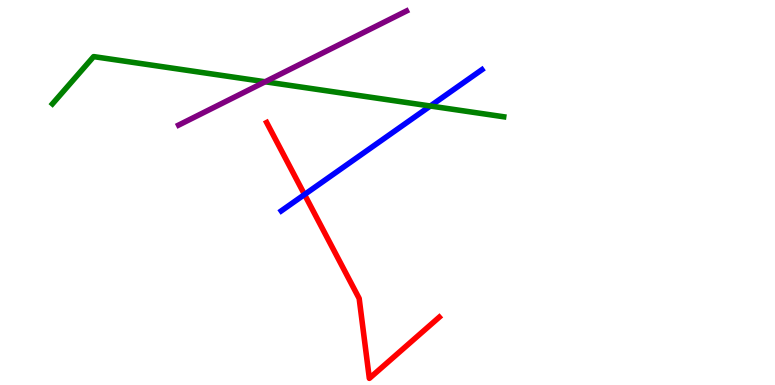[{'lines': ['blue', 'red'], 'intersections': [{'x': 3.93, 'y': 4.95}]}, {'lines': ['green', 'red'], 'intersections': []}, {'lines': ['purple', 'red'], 'intersections': []}, {'lines': ['blue', 'green'], 'intersections': [{'x': 5.55, 'y': 7.25}]}, {'lines': ['blue', 'purple'], 'intersections': []}, {'lines': ['green', 'purple'], 'intersections': [{'x': 3.42, 'y': 7.88}]}]